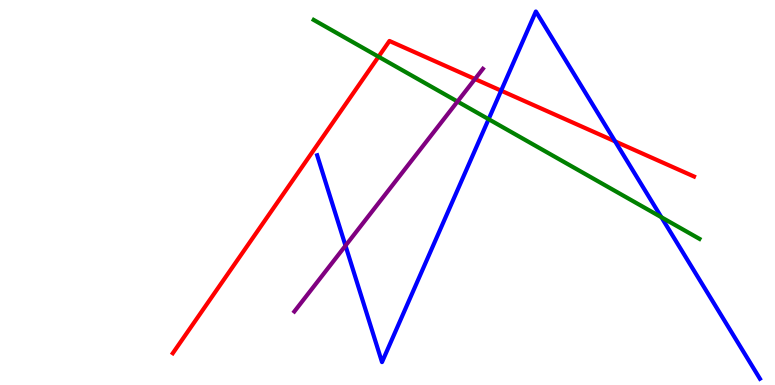[{'lines': ['blue', 'red'], 'intersections': [{'x': 6.47, 'y': 7.65}, {'x': 7.94, 'y': 6.33}]}, {'lines': ['green', 'red'], 'intersections': [{'x': 4.88, 'y': 8.53}]}, {'lines': ['purple', 'red'], 'intersections': [{'x': 6.13, 'y': 7.95}]}, {'lines': ['blue', 'green'], 'intersections': [{'x': 6.3, 'y': 6.9}, {'x': 8.53, 'y': 4.36}]}, {'lines': ['blue', 'purple'], 'intersections': [{'x': 4.46, 'y': 3.62}]}, {'lines': ['green', 'purple'], 'intersections': [{'x': 5.9, 'y': 7.36}]}]